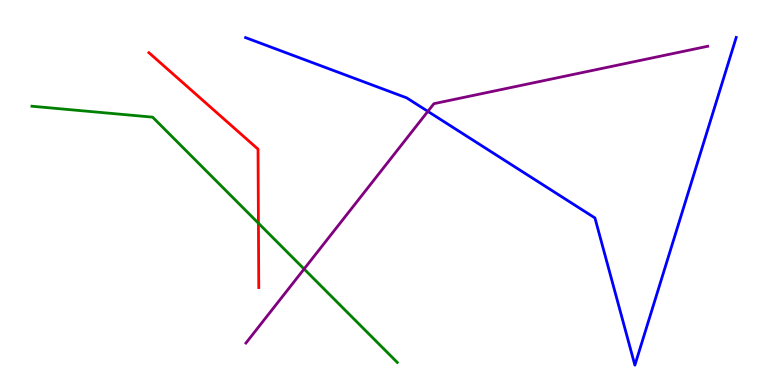[{'lines': ['blue', 'red'], 'intersections': []}, {'lines': ['green', 'red'], 'intersections': [{'x': 3.33, 'y': 4.2}]}, {'lines': ['purple', 'red'], 'intersections': []}, {'lines': ['blue', 'green'], 'intersections': []}, {'lines': ['blue', 'purple'], 'intersections': [{'x': 5.52, 'y': 7.11}]}, {'lines': ['green', 'purple'], 'intersections': [{'x': 3.92, 'y': 3.01}]}]